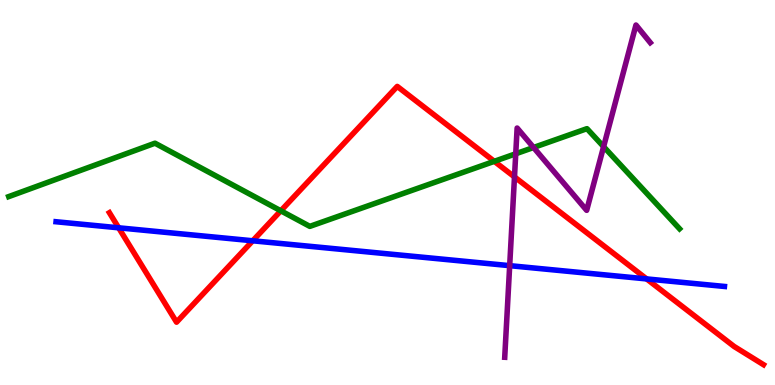[{'lines': ['blue', 'red'], 'intersections': [{'x': 1.53, 'y': 4.08}, {'x': 3.26, 'y': 3.75}, {'x': 8.34, 'y': 2.76}]}, {'lines': ['green', 'red'], 'intersections': [{'x': 3.62, 'y': 4.52}, {'x': 6.38, 'y': 5.81}]}, {'lines': ['purple', 'red'], 'intersections': [{'x': 6.64, 'y': 5.4}]}, {'lines': ['blue', 'green'], 'intersections': []}, {'lines': ['blue', 'purple'], 'intersections': [{'x': 6.58, 'y': 3.1}]}, {'lines': ['green', 'purple'], 'intersections': [{'x': 6.65, 'y': 6.01}, {'x': 6.88, 'y': 6.17}, {'x': 7.79, 'y': 6.19}]}]